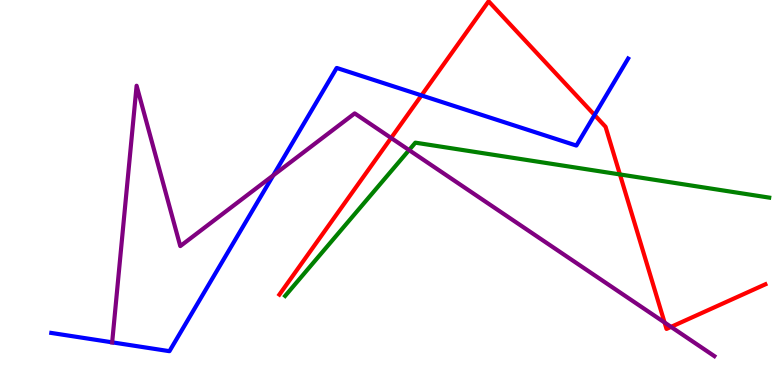[{'lines': ['blue', 'red'], 'intersections': [{'x': 5.44, 'y': 7.52}, {'x': 7.67, 'y': 7.01}]}, {'lines': ['green', 'red'], 'intersections': [{'x': 8.0, 'y': 5.47}]}, {'lines': ['purple', 'red'], 'intersections': [{'x': 5.05, 'y': 6.42}, {'x': 8.58, 'y': 1.62}, {'x': 8.66, 'y': 1.51}]}, {'lines': ['blue', 'green'], 'intersections': []}, {'lines': ['blue', 'purple'], 'intersections': [{'x': 1.45, 'y': 1.11}, {'x': 3.53, 'y': 5.45}]}, {'lines': ['green', 'purple'], 'intersections': [{'x': 5.28, 'y': 6.1}]}]